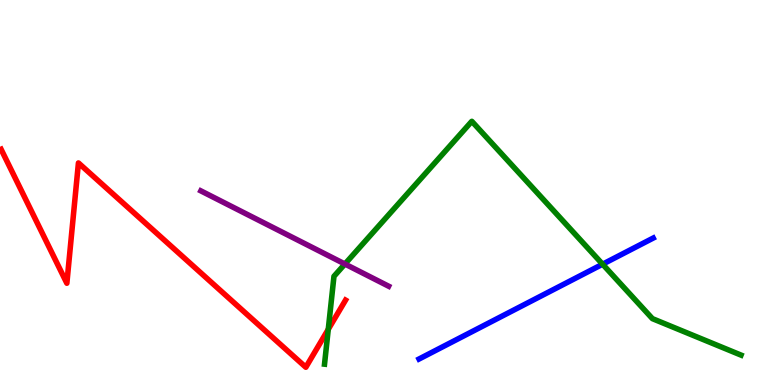[{'lines': ['blue', 'red'], 'intersections': []}, {'lines': ['green', 'red'], 'intersections': [{'x': 4.24, 'y': 1.45}]}, {'lines': ['purple', 'red'], 'intersections': []}, {'lines': ['blue', 'green'], 'intersections': [{'x': 7.78, 'y': 3.14}]}, {'lines': ['blue', 'purple'], 'intersections': []}, {'lines': ['green', 'purple'], 'intersections': [{'x': 4.45, 'y': 3.14}]}]